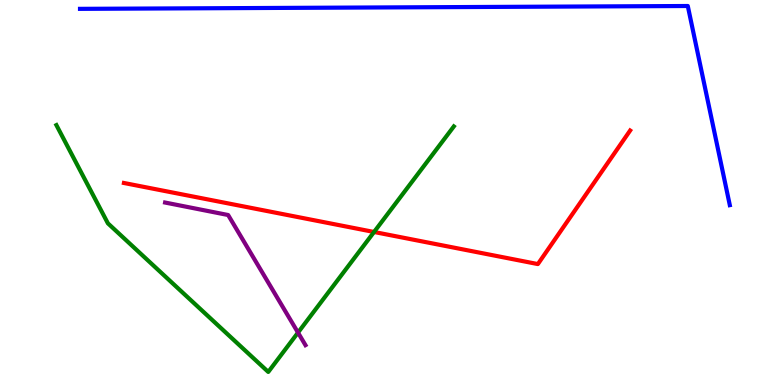[{'lines': ['blue', 'red'], 'intersections': []}, {'lines': ['green', 'red'], 'intersections': [{'x': 4.83, 'y': 3.97}]}, {'lines': ['purple', 'red'], 'intersections': []}, {'lines': ['blue', 'green'], 'intersections': []}, {'lines': ['blue', 'purple'], 'intersections': []}, {'lines': ['green', 'purple'], 'intersections': [{'x': 3.85, 'y': 1.36}]}]